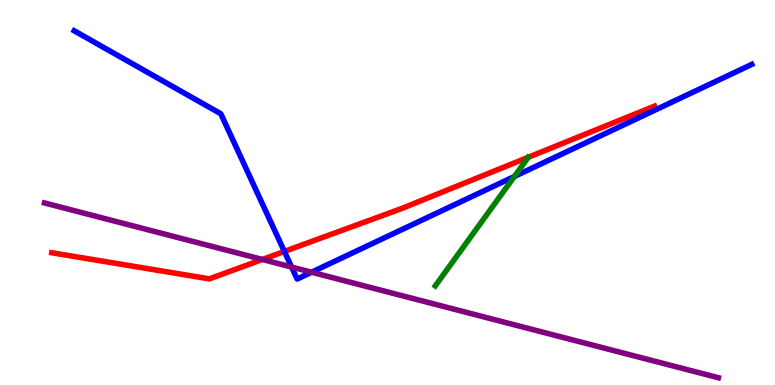[{'lines': ['blue', 'red'], 'intersections': [{'x': 3.67, 'y': 3.47}]}, {'lines': ['green', 'red'], 'intersections': []}, {'lines': ['purple', 'red'], 'intersections': [{'x': 3.39, 'y': 3.26}]}, {'lines': ['blue', 'green'], 'intersections': [{'x': 6.64, 'y': 5.42}]}, {'lines': ['blue', 'purple'], 'intersections': [{'x': 3.76, 'y': 3.06}, {'x': 4.02, 'y': 2.93}]}, {'lines': ['green', 'purple'], 'intersections': []}]